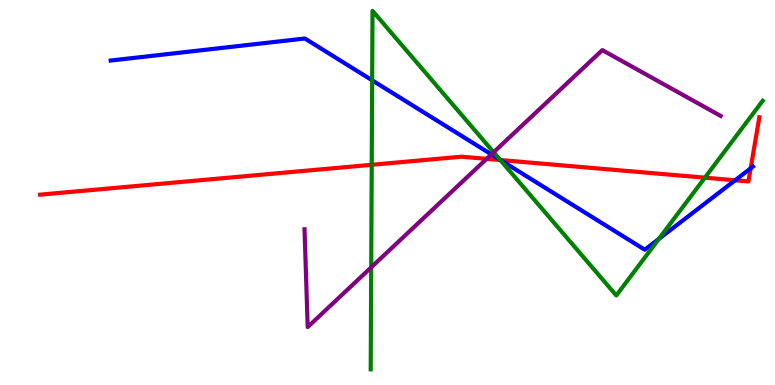[{'lines': ['blue', 'red'], 'intersections': [{'x': 6.46, 'y': 5.84}, {'x': 9.49, 'y': 5.32}, {'x': 9.69, 'y': 5.63}]}, {'lines': ['green', 'red'], 'intersections': [{'x': 4.8, 'y': 5.72}, {'x': 6.46, 'y': 5.84}, {'x': 9.1, 'y': 5.39}]}, {'lines': ['purple', 'red'], 'intersections': [{'x': 6.28, 'y': 5.87}]}, {'lines': ['blue', 'green'], 'intersections': [{'x': 4.8, 'y': 7.91}, {'x': 6.45, 'y': 5.85}, {'x': 8.5, 'y': 3.79}]}, {'lines': ['blue', 'purple'], 'intersections': [{'x': 6.34, 'y': 5.99}]}, {'lines': ['green', 'purple'], 'intersections': [{'x': 4.79, 'y': 3.06}, {'x': 6.37, 'y': 6.05}]}]